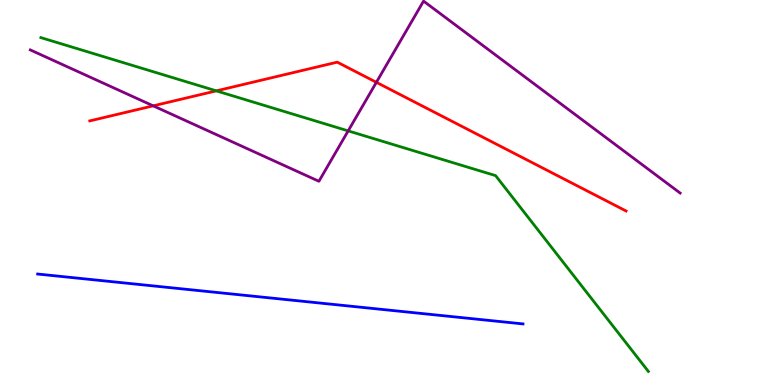[{'lines': ['blue', 'red'], 'intersections': []}, {'lines': ['green', 'red'], 'intersections': [{'x': 2.79, 'y': 7.64}]}, {'lines': ['purple', 'red'], 'intersections': [{'x': 1.98, 'y': 7.25}, {'x': 4.86, 'y': 7.86}]}, {'lines': ['blue', 'green'], 'intersections': []}, {'lines': ['blue', 'purple'], 'intersections': []}, {'lines': ['green', 'purple'], 'intersections': [{'x': 4.49, 'y': 6.6}]}]